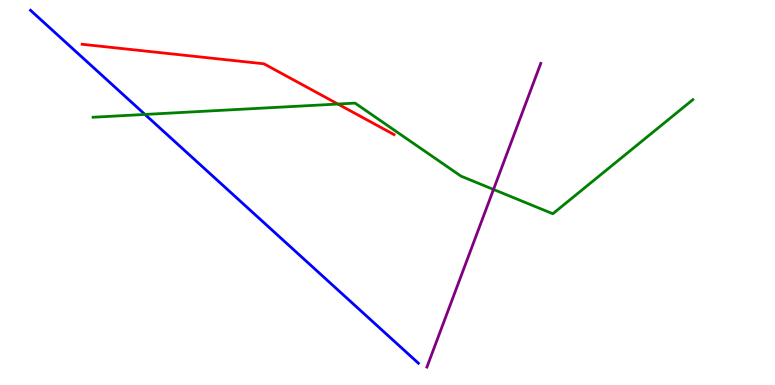[{'lines': ['blue', 'red'], 'intersections': []}, {'lines': ['green', 'red'], 'intersections': [{'x': 4.36, 'y': 7.3}]}, {'lines': ['purple', 'red'], 'intersections': []}, {'lines': ['blue', 'green'], 'intersections': [{'x': 1.87, 'y': 7.03}]}, {'lines': ['blue', 'purple'], 'intersections': []}, {'lines': ['green', 'purple'], 'intersections': [{'x': 6.37, 'y': 5.08}]}]